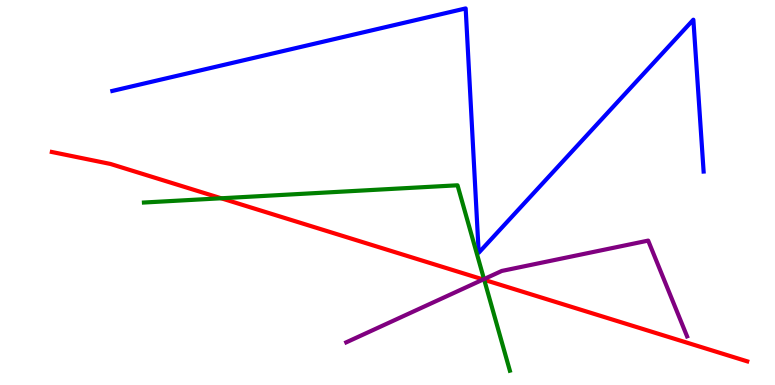[{'lines': ['blue', 'red'], 'intersections': []}, {'lines': ['green', 'red'], 'intersections': [{'x': 2.85, 'y': 4.85}, {'x': 6.25, 'y': 2.73}]}, {'lines': ['purple', 'red'], 'intersections': [{'x': 6.23, 'y': 2.74}]}, {'lines': ['blue', 'green'], 'intersections': []}, {'lines': ['blue', 'purple'], 'intersections': []}, {'lines': ['green', 'purple'], 'intersections': [{'x': 6.25, 'y': 2.75}]}]